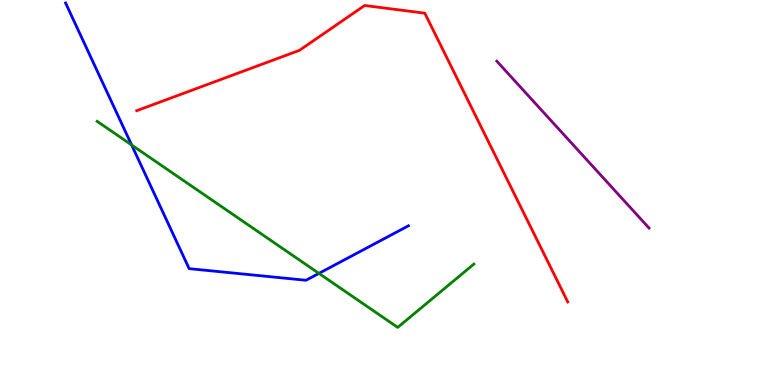[{'lines': ['blue', 'red'], 'intersections': []}, {'lines': ['green', 'red'], 'intersections': []}, {'lines': ['purple', 'red'], 'intersections': []}, {'lines': ['blue', 'green'], 'intersections': [{'x': 1.7, 'y': 6.23}, {'x': 4.12, 'y': 2.9}]}, {'lines': ['blue', 'purple'], 'intersections': []}, {'lines': ['green', 'purple'], 'intersections': []}]